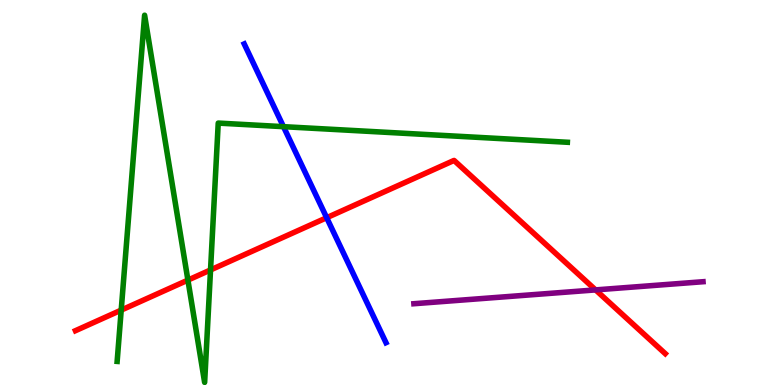[{'lines': ['blue', 'red'], 'intersections': [{'x': 4.22, 'y': 4.35}]}, {'lines': ['green', 'red'], 'intersections': [{'x': 1.56, 'y': 1.95}, {'x': 2.42, 'y': 2.72}, {'x': 2.72, 'y': 2.99}]}, {'lines': ['purple', 'red'], 'intersections': [{'x': 7.68, 'y': 2.47}]}, {'lines': ['blue', 'green'], 'intersections': [{'x': 3.66, 'y': 6.71}]}, {'lines': ['blue', 'purple'], 'intersections': []}, {'lines': ['green', 'purple'], 'intersections': []}]